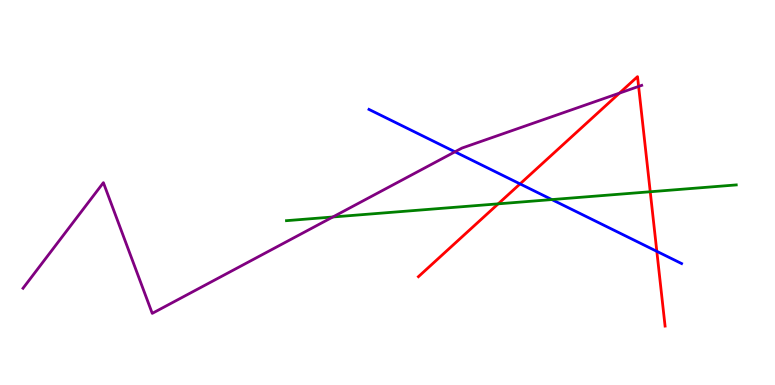[{'lines': ['blue', 'red'], 'intersections': [{'x': 6.71, 'y': 5.22}, {'x': 8.48, 'y': 3.47}]}, {'lines': ['green', 'red'], 'intersections': [{'x': 6.43, 'y': 4.71}, {'x': 8.39, 'y': 5.02}]}, {'lines': ['purple', 'red'], 'intersections': [{'x': 7.99, 'y': 7.58}, {'x': 8.24, 'y': 7.75}]}, {'lines': ['blue', 'green'], 'intersections': [{'x': 7.12, 'y': 4.82}]}, {'lines': ['blue', 'purple'], 'intersections': [{'x': 5.87, 'y': 6.06}]}, {'lines': ['green', 'purple'], 'intersections': [{'x': 4.29, 'y': 4.36}]}]